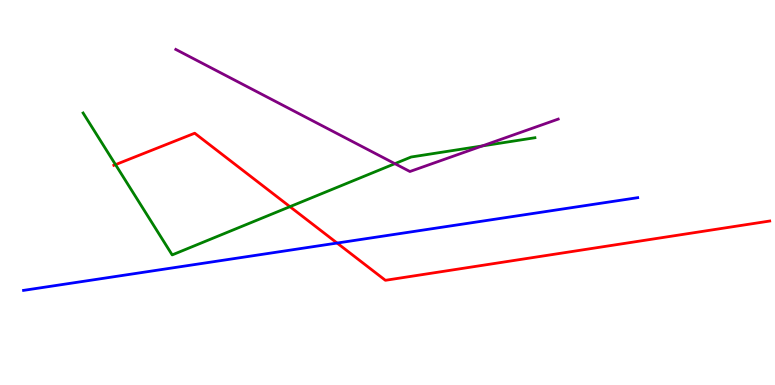[{'lines': ['blue', 'red'], 'intersections': [{'x': 4.35, 'y': 3.69}]}, {'lines': ['green', 'red'], 'intersections': [{'x': 1.49, 'y': 5.72}, {'x': 3.74, 'y': 4.63}]}, {'lines': ['purple', 'red'], 'intersections': []}, {'lines': ['blue', 'green'], 'intersections': []}, {'lines': ['blue', 'purple'], 'intersections': []}, {'lines': ['green', 'purple'], 'intersections': [{'x': 5.1, 'y': 5.75}, {'x': 6.22, 'y': 6.21}]}]